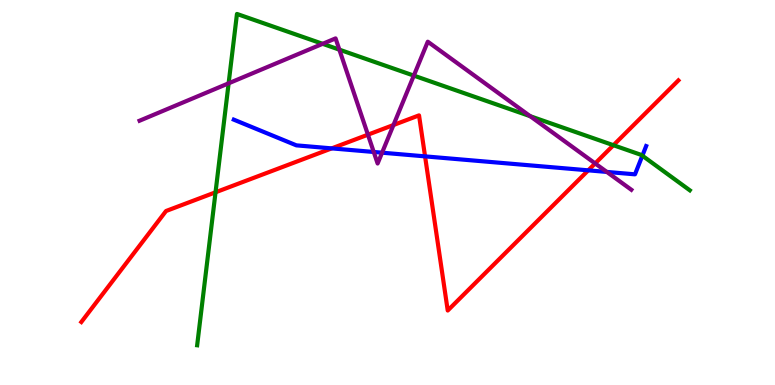[{'lines': ['blue', 'red'], 'intersections': [{'x': 4.28, 'y': 6.15}, {'x': 5.48, 'y': 5.94}, {'x': 7.59, 'y': 5.58}]}, {'lines': ['green', 'red'], 'intersections': [{'x': 2.78, 'y': 5.01}, {'x': 7.92, 'y': 6.23}]}, {'lines': ['purple', 'red'], 'intersections': [{'x': 4.75, 'y': 6.5}, {'x': 5.08, 'y': 6.75}, {'x': 7.68, 'y': 5.75}]}, {'lines': ['blue', 'green'], 'intersections': [{'x': 8.29, 'y': 5.96}]}, {'lines': ['blue', 'purple'], 'intersections': [{'x': 4.82, 'y': 6.05}, {'x': 4.93, 'y': 6.03}, {'x': 7.83, 'y': 5.53}]}, {'lines': ['green', 'purple'], 'intersections': [{'x': 2.95, 'y': 7.84}, {'x': 4.16, 'y': 8.86}, {'x': 4.38, 'y': 8.71}, {'x': 5.34, 'y': 8.04}, {'x': 6.84, 'y': 6.98}]}]